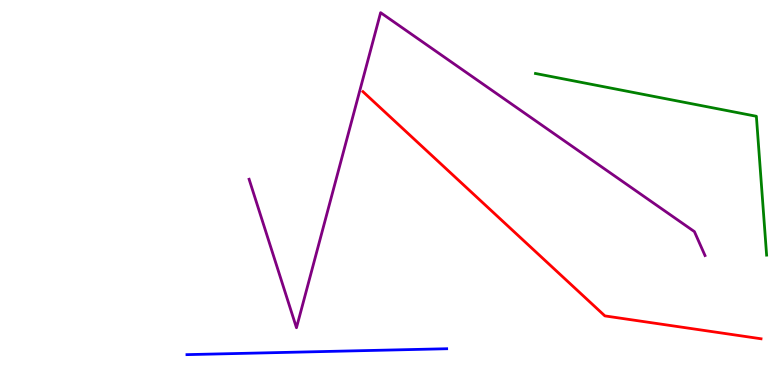[{'lines': ['blue', 'red'], 'intersections': []}, {'lines': ['green', 'red'], 'intersections': []}, {'lines': ['purple', 'red'], 'intersections': []}, {'lines': ['blue', 'green'], 'intersections': []}, {'lines': ['blue', 'purple'], 'intersections': []}, {'lines': ['green', 'purple'], 'intersections': []}]